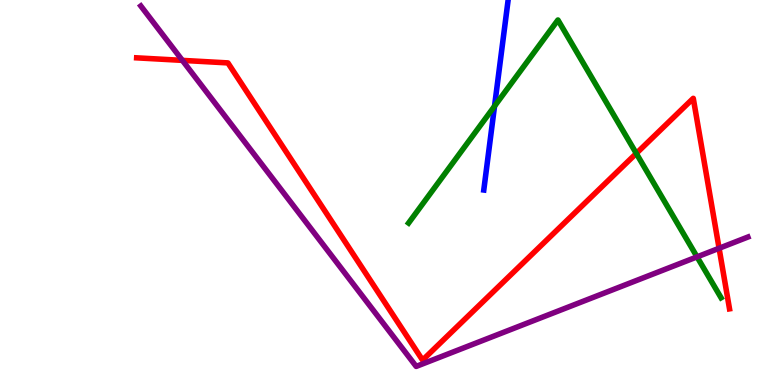[{'lines': ['blue', 'red'], 'intersections': []}, {'lines': ['green', 'red'], 'intersections': [{'x': 8.21, 'y': 6.02}]}, {'lines': ['purple', 'red'], 'intersections': [{'x': 2.35, 'y': 8.43}, {'x': 9.28, 'y': 3.55}]}, {'lines': ['blue', 'green'], 'intersections': [{'x': 6.38, 'y': 7.24}]}, {'lines': ['blue', 'purple'], 'intersections': []}, {'lines': ['green', 'purple'], 'intersections': [{'x': 8.99, 'y': 3.33}]}]